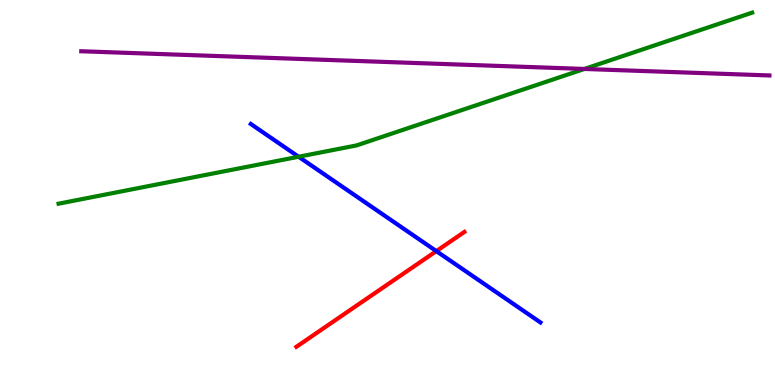[{'lines': ['blue', 'red'], 'intersections': [{'x': 5.63, 'y': 3.48}]}, {'lines': ['green', 'red'], 'intersections': []}, {'lines': ['purple', 'red'], 'intersections': []}, {'lines': ['blue', 'green'], 'intersections': [{'x': 3.85, 'y': 5.93}]}, {'lines': ['blue', 'purple'], 'intersections': []}, {'lines': ['green', 'purple'], 'intersections': [{'x': 7.54, 'y': 8.21}]}]